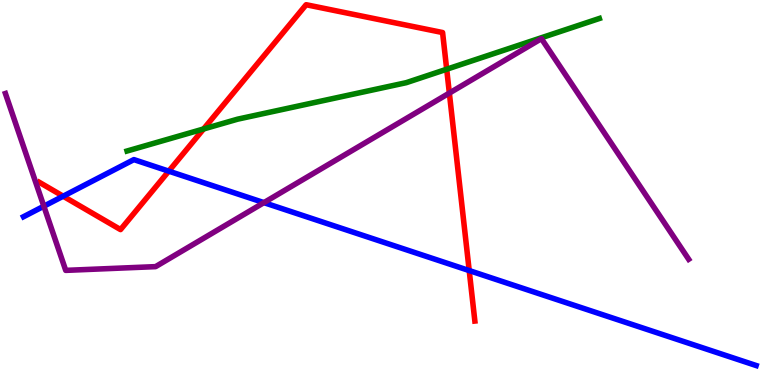[{'lines': ['blue', 'red'], 'intersections': [{'x': 0.815, 'y': 4.9}, {'x': 2.18, 'y': 5.55}, {'x': 6.05, 'y': 2.97}]}, {'lines': ['green', 'red'], 'intersections': [{'x': 2.63, 'y': 6.65}, {'x': 5.76, 'y': 8.2}]}, {'lines': ['purple', 'red'], 'intersections': [{'x': 5.8, 'y': 7.58}]}, {'lines': ['blue', 'green'], 'intersections': []}, {'lines': ['blue', 'purple'], 'intersections': [{'x': 0.566, 'y': 4.64}, {'x': 3.41, 'y': 4.74}]}, {'lines': ['green', 'purple'], 'intersections': []}]